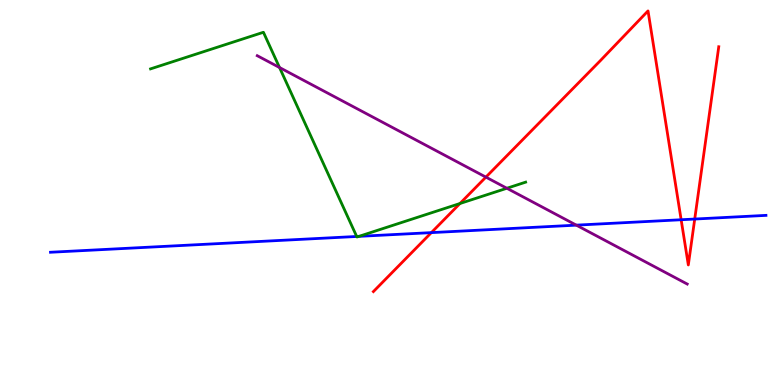[{'lines': ['blue', 'red'], 'intersections': [{'x': 5.57, 'y': 3.96}, {'x': 8.79, 'y': 4.29}, {'x': 8.96, 'y': 4.31}]}, {'lines': ['green', 'red'], 'intersections': [{'x': 5.93, 'y': 4.71}]}, {'lines': ['purple', 'red'], 'intersections': [{'x': 6.27, 'y': 5.4}]}, {'lines': ['blue', 'green'], 'intersections': [{'x': 4.6, 'y': 3.86}, {'x': 4.63, 'y': 3.86}]}, {'lines': ['blue', 'purple'], 'intersections': [{'x': 7.44, 'y': 4.15}]}, {'lines': ['green', 'purple'], 'intersections': [{'x': 3.61, 'y': 8.25}, {'x': 6.54, 'y': 5.11}]}]